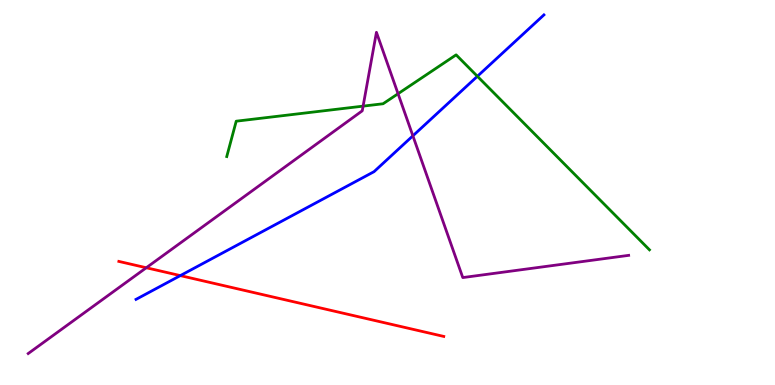[{'lines': ['blue', 'red'], 'intersections': [{'x': 2.33, 'y': 2.84}]}, {'lines': ['green', 'red'], 'intersections': []}, {'lines': ['purple', 'red'], 'intersections': [{'x': 1.89, 'y': 3.05}]}, {'lines': ['blue', 'green'], 'intersections': [{'x': 6.16, 'y': 8.02}]}, {'lines': ['blue', 'purple'], 'intersections': [{'x': 5.33, 'y': 6.47}]}, {'lines': ['green', 'purple'], 'intersections': [{'x': 4.69, 'y': 7.24}, {'x': 5.14, 'y': 7.57}]}]